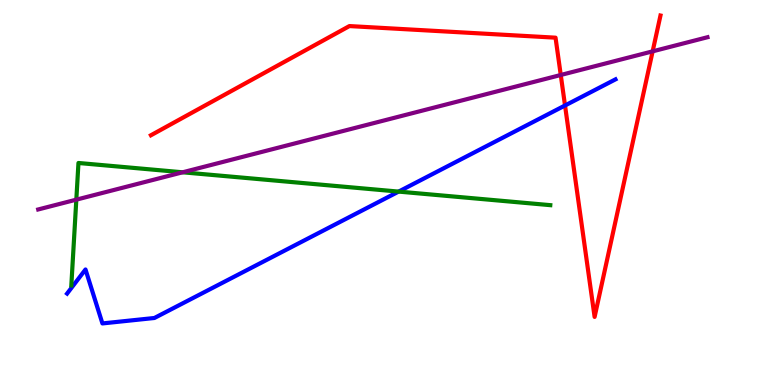[{'lines': ['blue', 'red'], 'intersections': [{'x': 7.29, 'y': 7.26}]}, {'lines': ['green', 'red'], 'intersections': []}, {'lines': ['purple', 'red'], 'intersections': [{'x': 7.24, 'y': 8.05}, {'x': 8.42, 'y': 8.67}]}, {'lines': ['blue', 'green'], 'intersections': [{'x': 5.14, 'y': 5.02}]}, {'lines': ['blue', 'purple'], 'intersections': []}, {'lines': ['green', 'purple'], 'intersections': [{'x': 0.985, 'y': 4.81}, {'x': 2.36, 'y': 5.52}]}]